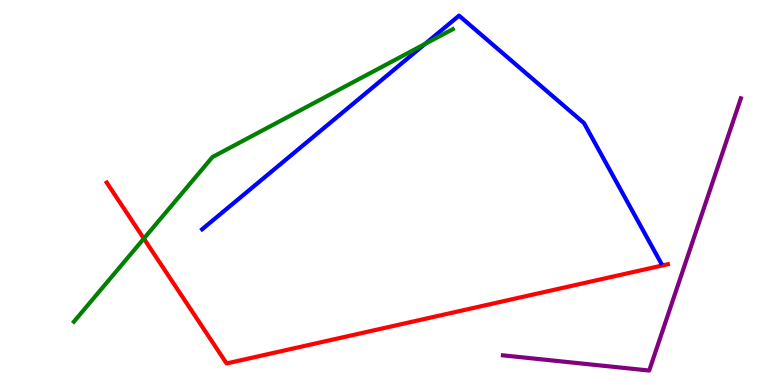[{'lines': ['blue', 'red'], 'intersections': []}, {'lines': ['green', 'red'], 'intersections': [{'x': 1.86, 'y': 3.8}]}, {'lines': ['purple', 'red'], 'intersections': []}, {'lines': ['blue', 'green'], 'intersections': [{'x': 5.48, 'y': 8.86}]}, {'lines': ['blue', 'purple'], 'intersections': []}, {'lines': ['green', 'purple'], 'intersections': []}]